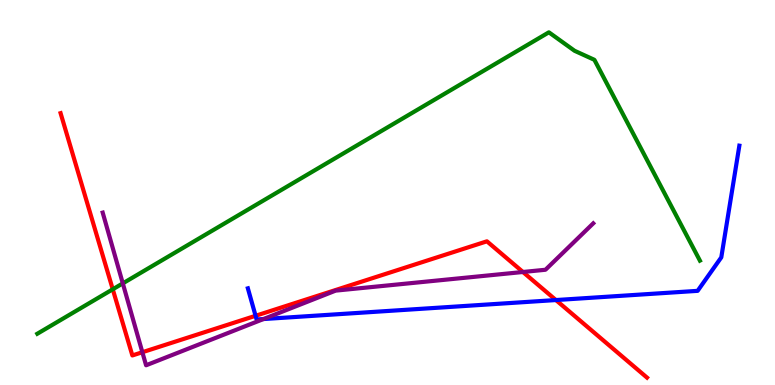[{'lines': ['blue', 'red'], 'intersections': [{'x': 3.3, 'y': 1.8}, {'x': 7.17, 'y': 2.21}]}, {'lines': ['green', 'red'], 'intersections': [{'x': 1.45, 'y': 2.49}]}, {'lines': ['purple', 'red'], 'intersections': [{'x': 1.84, 'y': 0.851}, {'x': 6.75, 'y': 2.94}]}, {'lines': ['blue', 'green'], 'intersections': []}, {'lines': ['blue', 'purple'], 'intersections': [{'x': 3.4, 'y': 1.71}]}, {'lines': ['green', 'purple'], 'intersections': [{'x': 1.58, 'y': 2.64}]}]